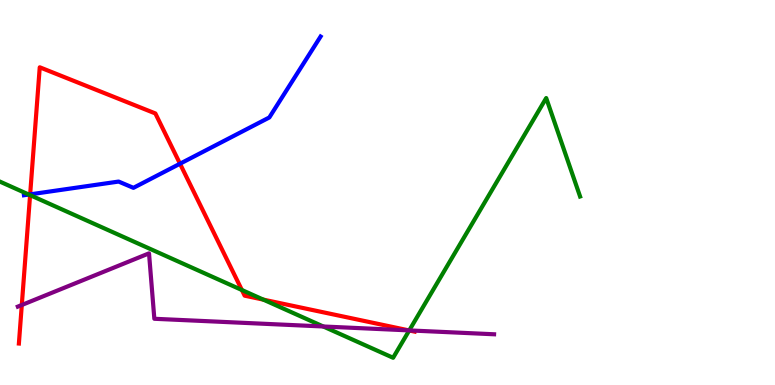[{'lines': ['blue', 'red'], 'intersections': [{'x': 0.389, 'y': 4.95}, {'x': 2.32, 'y': 5.75}]}, {'lines': ['green', 'red'], 'intersections': [{'x': 0.388, 'y': 4.93}, {'x': 3.12, 'y': 2.47}, {'x': 3.4, 'y': 2.22}, {'x': 5.28, 'y': 1.42}]}, {'lines': ['purple', 'red'], 'intersections': [{'x': 0.281, 'y': 2.08}, {'x': 5.28, 'y': 1.42}]}, {'lines': ['blue', 'green'], 'intersections': [{'x': 0.372, 'y': 4.95}]}, {'lines': ['blue', 'purple'], 'intersections': []}, {'lines': ['green', 'purple'], 'intersections': [{'x': 4.17, 'y': 1.52}, {'x': 5.28, 'y': 1.42}]}]